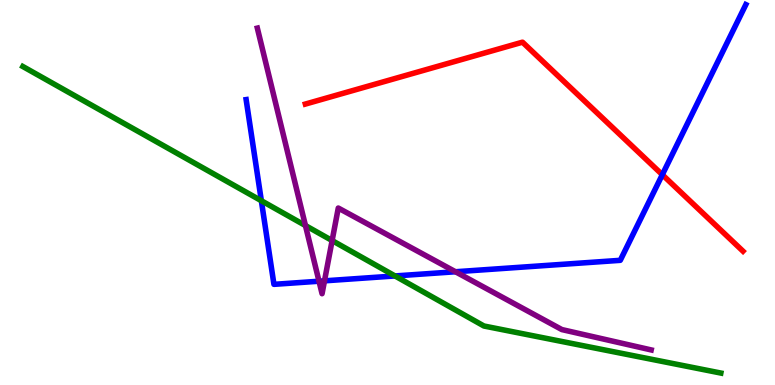[{'lines': ['blue', 'red'], 'intersections': [{'x': 8.55, 'y': 5.46}]}, {'lines': ['green', 'red'], 'intersections': []}, {'lines': ['purple', 'red'], 'intersections': []}, {'lines': ['blue', 'green'], 'intersections': [{'x': 3.37, 'y': 4.79}, {'x': 5.1, 'y': 2.83}]}, {'lines': ['blue', 'purple'], 'intersections': [{'x': 4.12, 'y': 2.7}, {'x': 4.19, 'y': 2.71}, {'x': 5.88, 'y': 2.94}]}, {'lines': ['green', 'purple'], 'intersections': [{'x': 3.94, 'y': 4.14}, {'x': 4.29, 'y': 3.75}]}]